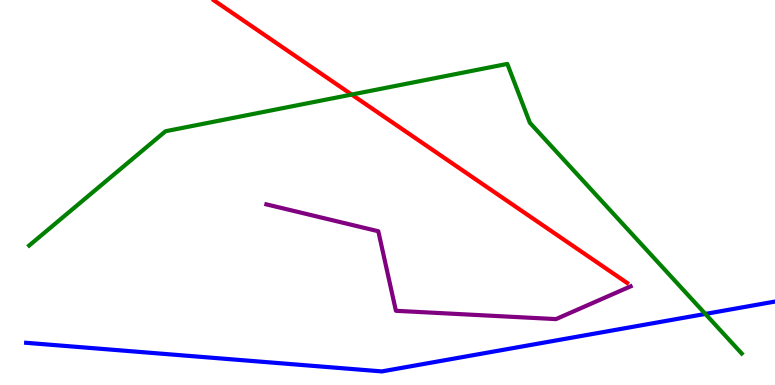[{'lines': ['blue', 'red'], 'intersections': []}, {'lines': ['green', 'red'], 'intersections': [{'x': 4.54, 'y': 7.54}]}, {'lines': ['purple', 'red'], 'intersections': []}, {'lines': ['blue', 'green'], 'intersections': [{'x': 9.1, 'y': 1.85}]}, {'lines': ['blue', 'purple'], 'intersections': []}, {'lines': ['green', 'purple'], 'intersections': []}]